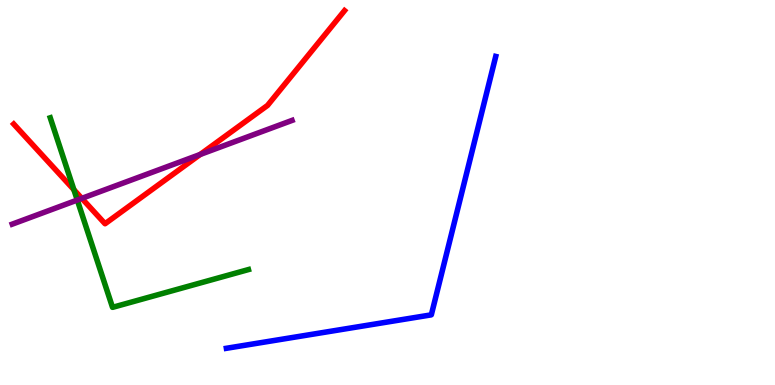[{'lines': ['blue', 'red'], 'intersections': []}, {'lines': ['green', 'red'], 'intersections': [{'x': 0.953, 'y': 5.07}]}, {'lines': ['purple', 'red'], 'intersections': [{'x': 1.06, 'y': 4.85}, {'x': 2.58, 'y': 5.99}]}, {'lines': ['blue', 'green'], 'intersections': []}, {'lines': ['blue', 'purple'], 'intersections': []}, {'lines': ['green', 'purple'], 'intersections': [{'x': 0.997, 'y': 4.8}]}]